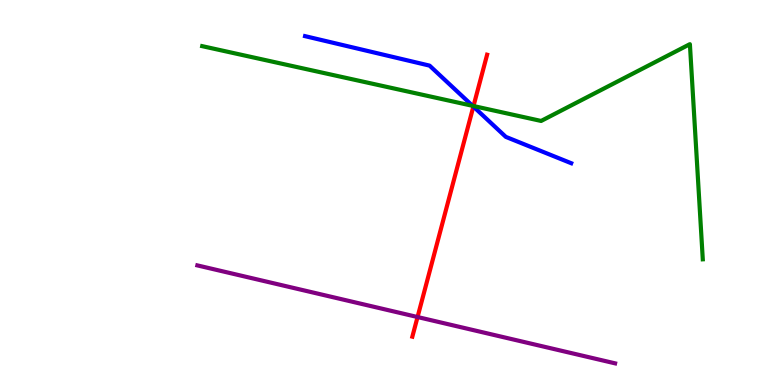[{'lines': ['blue', 'red'], 'intersections': [{'x': 6.11, 'y': 7.23}]}, {'lines': ['green', 'red'], 'intersections': [{'x': 6.11, 'y': 7.25}]}, {'lines': ['purple', 'red'], 'intersections': [{'x': 5.39, 'y': 1.77}]}, {'lines': ['blue', 'green'], 'intersections': [{'x': 6.1, 'y': 7.25}]}, {'lines': ['blue', 'purple'], 'intersections': []}, {'lines': ['green', 'purple'], 'intersections': []}]